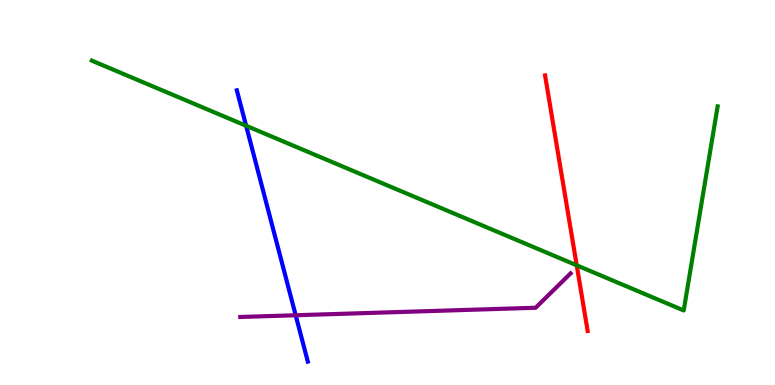[{'lines': ['blue', 'red'], 'intersections': []}, {'lines': ['green', 'red'], 'intersections': [{'x': 7.44, 'y': 3.11}]}, {'lines': ['purple', 'red'], 'intersections': []}, {'lines': ['blue', 'green'], 'intersections': [{'x': 3.18, 'y': 6.73}]}, {'lines': ['blue', 'purple'], 'intersections': [{'x': 3.82, 'y': 1.81}]}, {'lines': ['green', 'purple'], 'intersections': []}]